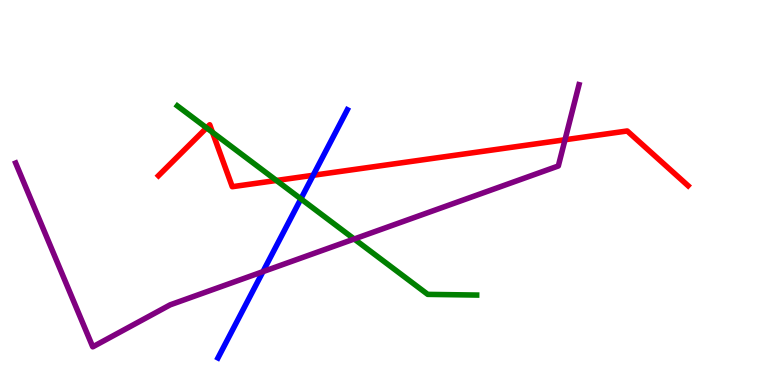[{'lines': ['blue', 'red'], 'intersections': [{'x': 4.04, 'y': 5.45}]}, {'lines': ['green', 'red'], 'intersections': [{'x': 2.67, 'y': 6.68}, {'x': 2.74, 'y': 6.56}, {'x': 3.57, 'y': 5.31}]}, {'lines': ['purple', 'red'], 'intersections': [{'x': 7.29, 'y': 6.37}]}, {'lines': ['blue', 'green'], 'intersections': [{'x': 3.88, 'y': 4.83}]}, {'lines': ['blue', 'purple'], 'intersections': [{'x': 3.39, 'y': 2.94}]}, {'lines': ['green', 'purple'], 'intersections': [{'x': 4.57, 'y': 3.79}]}]